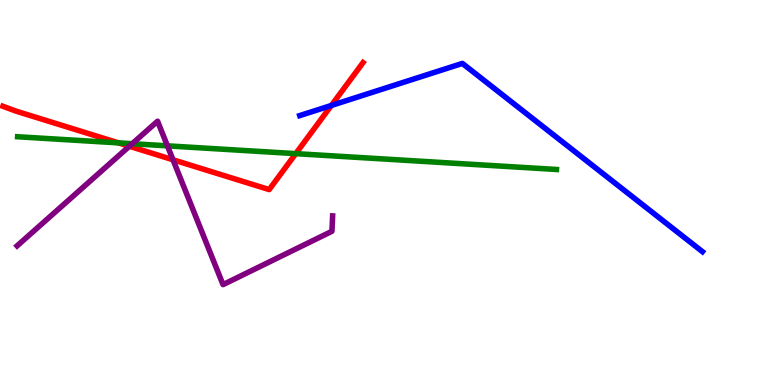[{'lines': ['blue', 'red'], 'intersections': [{'x': 4.28, 'y': 7.26}]}, {'lines': ['green', 'red'], 'intersections': [{'x': 1.53, 'y': 6.29}, {'x': 3.82, 'y': 6.01}]}, {'lines': ['purple', 'red'], 'intersections': [{'x': 1.67, 'y': 6.2}, {'x': 2.23, 'y': 5.85}]}, {'lines': ['blue', 'green'], 'intersections': []}, {'lines': ['blue', 'purple'], 'intersections': []}, {'lines': ['green', 'purple'], 'intersections': [{'x': 1.71, 'y': 6.27}, {'x': 2.16, 'y': 6.21}]}]